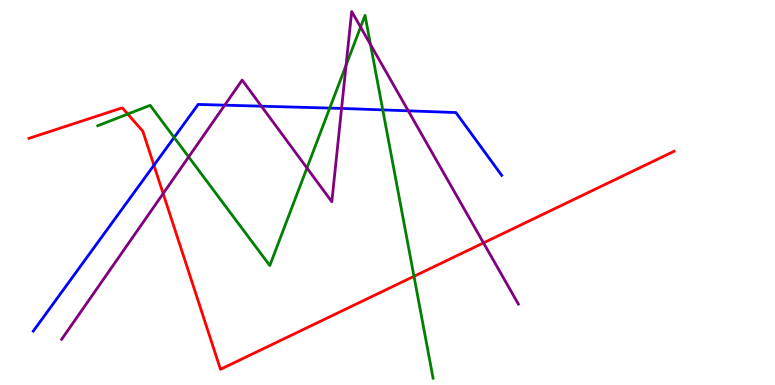[{'lines': ['blue', 'red'], 'intersections': [{'x': 1.99, 'y': 5.71}]}, {'lines': ['green', 'red'], 'intersections': [{'x': 1.65, 'y': 7.04}, {'x': 5.34, 'y': 2.82}]}, {'lines': ['purple', 'red'], 'intersections': [{'x': 2.11, 'y': 4.97}, {'x': 6.24, 'y': 3.69}]}, {'lines': ['blue', 'green'], 'intersections': [{'x': 2.25, 'y': 6.43}, {'x': 4.25, 'y': 7.19}, {'x': 4.94, 'y': 7.15}]}, {'lines': ['blue', 'purple'], 'intersections': [{'x': 2.9, 'y': 7.27}, {'x': 3.37, 'y': 7.24}, {'x': 4.41, 'y': 7.18}, {'x': 5.27, 'y': 7.12}]}, {'lines': ['green', 'purple'], 'intersections': [{'x': 2.43, 'y': 5.92}, {'x': 3.96, 'y': 5.64}, {'x': 4.47, 'y': 8.31}, {'x': 4.65, 'y': 9.3}, {'x': 4.78, 'y': 8.84}]}]